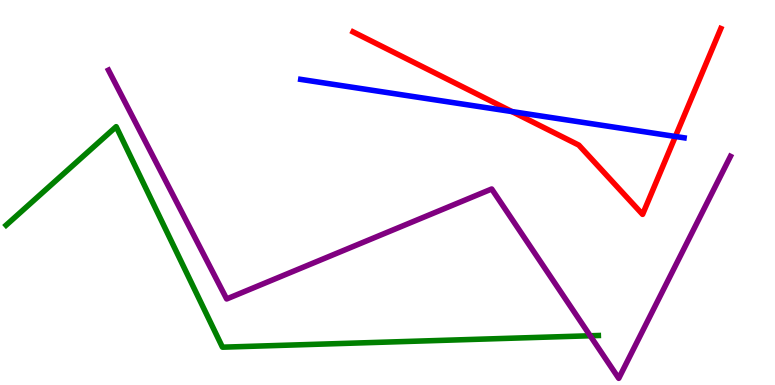[{'lines': ['blue', 'red'], 'intersections': [{'x': 6.61, 'y': 7.1}, {'x': 8.71, 'y': 6.45}]}, {'lines': ['green', 'red'], 'intersections': []}, {'lines': ['purple', 'red'], 'intersections': []}, {'lines': ['blue', 'green'], 'intersections': []}, {'lines': ['blue', 'purple'], 'intersections': []}, {'lines': ['green', 'purple'], 'intersections': [{'x': 7.62, 'y': 1.28}]}]